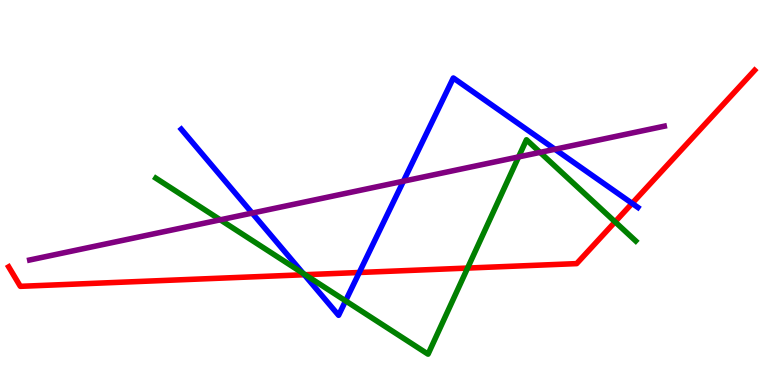[{'lines': ['blue', 'red'], 'intersections': [{'x': 3.93, 'y': 2.86}, {'x': 4.64, 'y': 2.92}, {'x': 8.16, 'y': 4.72}]}, {'lines': ['green', 'red'], 'intersections': [{'x': 3.94, 'y': 2.86}, {'x': 6.03, 'y': 3.04}, {'x': 7.94, 'y': 4.24}]}, {'lines': ['purple', 'red'], 'intersections': []}, {'lines': ['blue', 'green'], 'intersections': [{'x': 3.91, 'y': 2.9}, {'x': 4.46, 'y': 2.19}]}, {'lines': ['blue', 'purple'], 'intersections': [{'x': 3.25, 'y': 4.47}, {'x': 5.21, 'y': 5.29}, {'x': 7.16, 'y': 6.12}]}, {'lines': ['green', 'purple'], 'intersections': [{'x': 2.84, 'y': 4.29}, {'x': 6.69, 'y': 5.92}, {'x': 6.97, 'y': 6.04}]}]